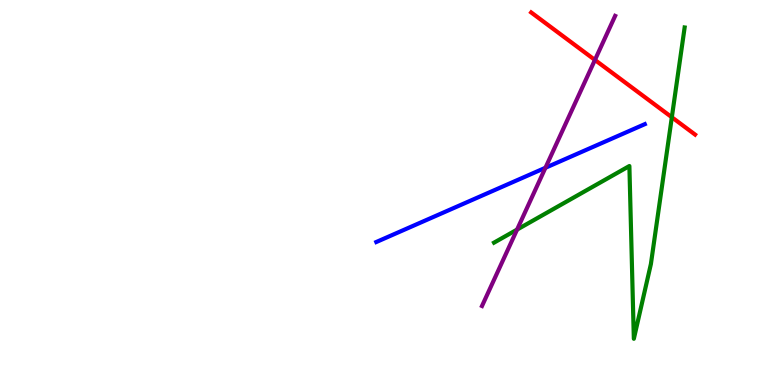[{'lines': ['blue', 'red'], 'intersections': []}, {'lines': ['green', 'red'], 'intersections': [{'x': 8.67, 'y': 6.95}]}, {'lines': ['purple', 'red'], 'intersections': [{'x': 7.68, 'y': 8.44}]}, {'lines': ['blue', 'green'], 'intersections': []}, {'lines': ['blue', 'purple'], 'intersections': [{'x': 7.04, 'y': 5.64}]}, {'lines': ['green', 'purple'], 'intersections': [{'x': 6.67, 'y': 4.04}]}]